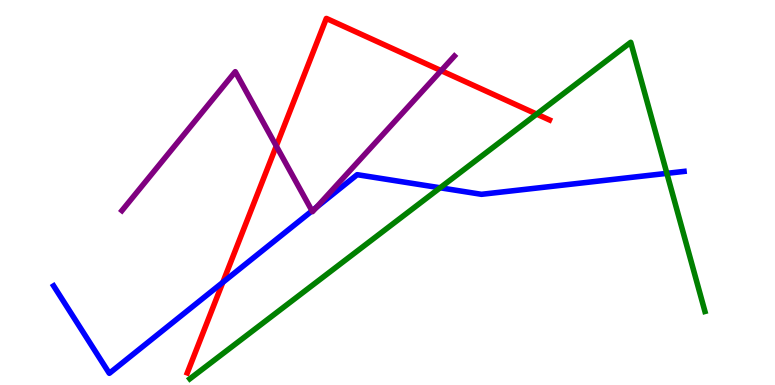[{'lines': ['blue', 'red'], 'intersections': [{'x': 2.87, 'y': 2.67}]}, {'lines': ['green', 'red'], 'intersections': [{'x': 6.92, 'y': 7.04}]}, {'lines': ['purple', 'red'], 'intersections': [{'x': 3.56, 'y': 6.21}, {'x': 5.69, 'y': 8.17}]}, {'lines': ['blue', 'green'], 'intersections': [{'x': 5.68, 'y': 5.12}, {'x': 8.6, 'y': 5.5}]}, {'lines': ['blue', 'purple'], 'intersections': [{'x': 4.03, 'y': 4.52}, {'x': 4.08, 'y': 4.62}]}, {'lines': ['green', 'purple'], 'intersections': []}]